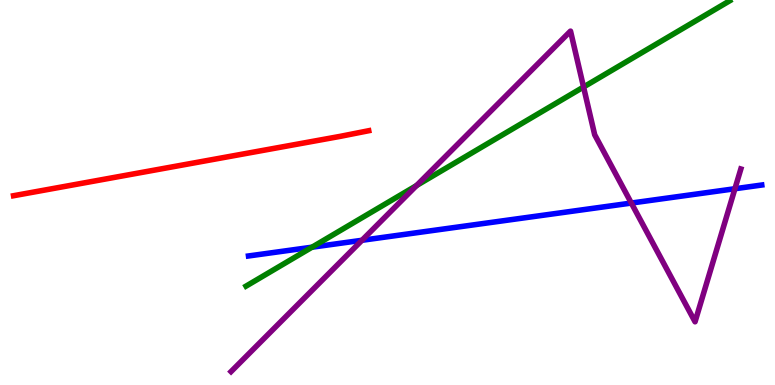[{'lines': ['blue', 'red'], 'intersections': []}, {'lines': ['green', 'red'], 'intersections': []}, {'lines': ['purple', 'red'], 'intersections': []}, {'lines': ['blue', 'green'], 'intersections': [{'x': 4.03, 'y': 3.58}]}, {'lines': ['blue', 'purple'], 'intersections': [{'x': 4.67, 'y': 3.76}, {'x': 8.15, 'y': 4.73}, {'x': 9.48, 'y': 5.1}]}, {'lines': ['green', 'purple'], 'intersections': [{'x': 5.38, 'y': 5.18}, {'x': 7.53, 'y': 7.74}]}]